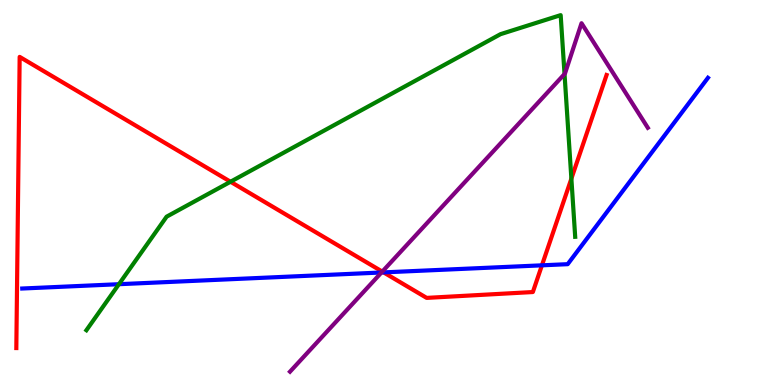[{'lines': ['blue', 'red'], 'intersections': [{'x': 4.95, 'y': 2.92}, {'x': 6.99, 'y': 3.11}]}, {'lines': ['green', 'red'], 'intersections': [{'x': 2.97, 'y': 5.28}, {'x': 7.37, 'y': 5.36}]}, {'lines': ['purple', 'red'], 'intersections': [{'x': 4.93, 'y': 2.95}]}, {'lines': ['blue', 'green'], 'intersections': [{'x': 1.53, 'y': 2.62}]}, {'lines': ['blue', 'purple'], 'intersections': [{'x': 4.92, 'y': 2.92}]}, {'lines': ['green', 'purple'], 'intersections': [{'x': 7.28, 'y': 8.08}]}]